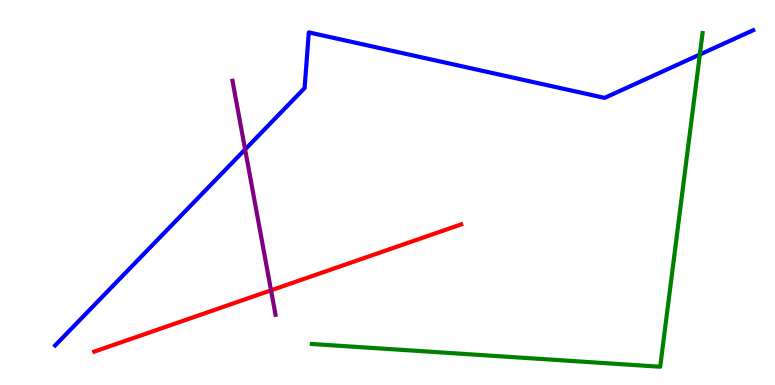[{'lines': ['blue', 'red'], 'intersections': []}, {'lines': ['green', 'red'], 'intersections': []}, {'lines': ['purple', 'red'], 'intersections': [{'x': 3.5, 'y': 2.46}]}, {'lines': ['blue', 'green'], 'intersections': [{'x': 9.03, 'y': 8.58}]}, {'lines': ['blue', 'purple'], 'intersections': [{'x': 3.16, 'y': 6.12}]}, {'lines': ['green', 'purple'], 'intersections': []}]